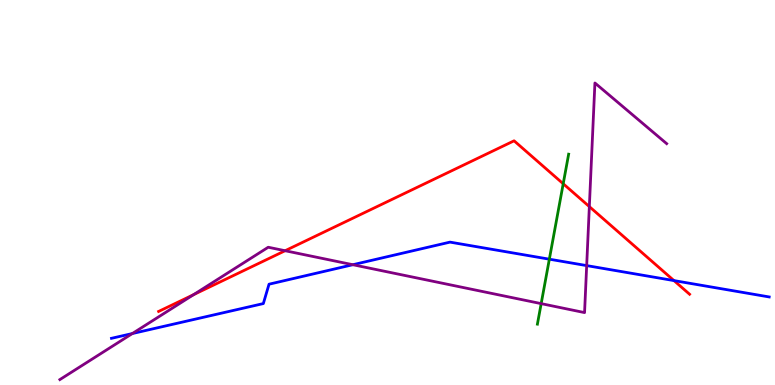[{'lines': ['blue', 'red'], 'intersections': [{'x': 8.7, 'y': 2.71}]}, {'lines': ['green', 'red'], 'intersections': [{'x': 7.27, 'y': 5.23}]}, {'lines': ['purple', 'red'], 'intersections': [{'x': 2.5, 'y': 2.35}, {'x': 3.68, 'y': 3.49}, {'x': 7.6, 'y': 4.63}]}, {'lines': ['blue', 'green'], 'intersections': [{'x': 7.09, 'y': 3.27}]}, {'lines': ['blue', 'purple'], 'intersections': [{'x': 1.71, 'y': 1.34}, {'x': 4.55, 'y': 3.12}, {'x': 7.57, 'y': 3.1}]}, {'lines': ['green', 'purple'], 'intersections': [{'x': 6.98, 'y': 2.11}]}]